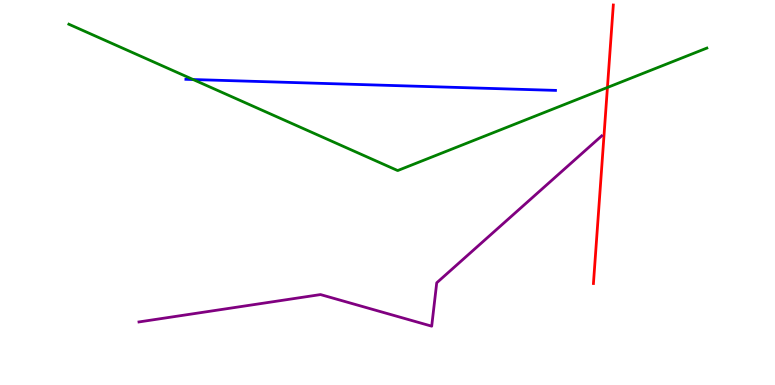[{'lines': ['blue', 'red'], 'intersections': []}, {'lines': ['green', 'red'], 'intersections': [{'x': 7.84, 'y': 7.73}]}, {'lines': ['purple', 'red'], 'intersections': []}, {'lines': ['blue', 'green'], 'intersections': [{'x': 2.49, 'y': 7.93}]}, {'lines': ['blue', 'purple'], 'intersections': []}, {'lines': ['green', 'purple'], 'intersections': []}]